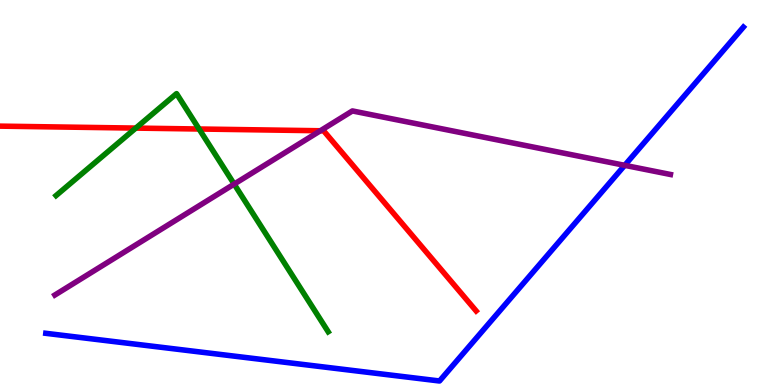[{'lines': ['blue', 'red'], 'intersections': []}, {'lines': ['green', 'red'], 'intersections': [{'x': 1.75, 'y': 6.67}, {'x': 2.57, 'y': 6.65}]}, {'lines': ['purple', 'red'], 'intersections': [{'x': 4.13, 'y': 6.6}]}, {'lines': ['blue', 'green'], 'intersections': []}, {'lines': ['blue', 'purple'], 'intersections': [{'x': 8.06, 'y': 5.71}]}, {'lines': ['green', 'purple'], 'intersections': [{'x': 3.02, 'y': 5.22}]}]